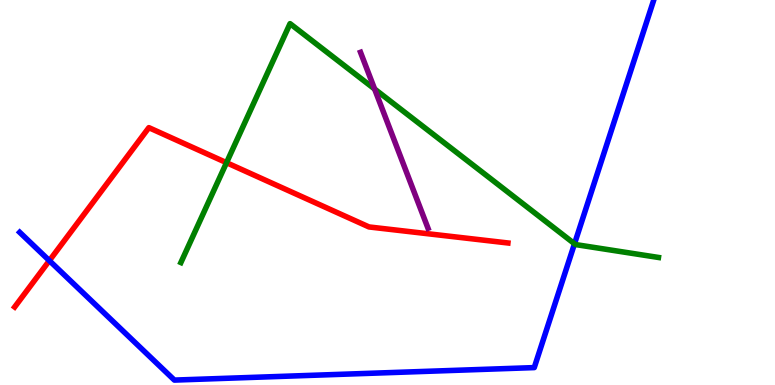[{'lines': ['blue', 'red'], 'intersections': [{'x': 0.637, 'y': 3.23}]}, {'lines': ['green', 'red'], 'intersections': [{'x': 2.92, 'y': 5.77}]}, {'lines': ['purple', 'red'], 'intersections': []}, {'lines': ['blue', 'green'], 'intersections': [{'x': 7.41, 'y': 3.67}]}, {'lines': ['blue', 'purple'], 'intersections': []}, {'lines': ['green', 'purple'], 'intersections': [{'x': 4.83, 'y': 7.69}]}]